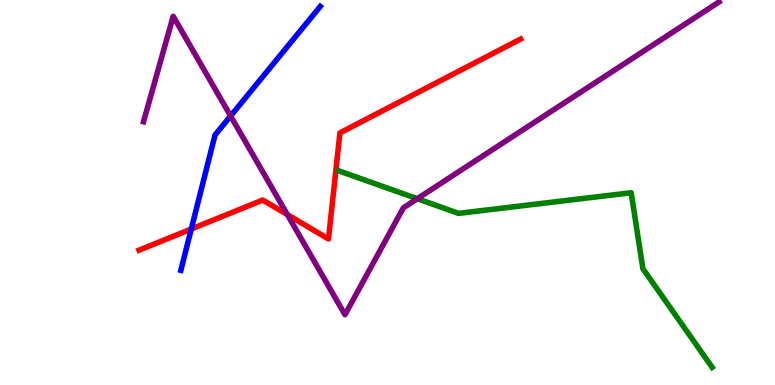[{'lines': ['blue', 'red'], 'intersections': [{'x': 2.47, 'y': 4.05}]}, {'lines': ['green', 'red'], 'intersections': []}, {'lines': ['purple', 'red'], 'intersections': [{'x': 3.71, 'y': 4.43}]}, {'lines': ['blue', 'green'], 'intersections': []}, {'lines': ['blue', 'purple'], 'intersections': [{'x': 2.98, 'y': 6.99}]}, {'lines': ['green', 'purple'], 'intersections': [{'x': 5.38, 'y': 4.84}]}]